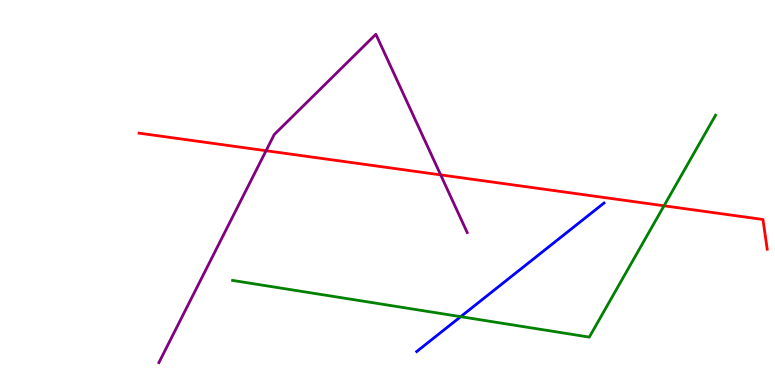[{'lines': ['blue', 'red'], 'intersections': []}, {'lines': ['green', 'red'], 'intersections': [{'x': 8.57, 'y': 4.65}]}, {'lines': ['purple', 'red'], 'intersections': [{'x': 3.43, 'y': 6.09}, {'x': 5.69, 'y': 5.46}]}, {'lines': ['blue', 'green'], 'intersections': [{'x': 5.94, 'y': 1.77}]}, {'lines': ['blue', 'purple'], 'intersections': []}, {'lines': ['green', 'purple'], 'intersections': []}]